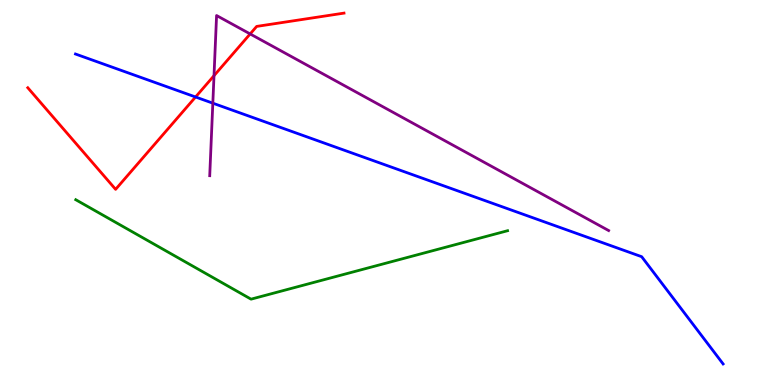[{'lines': ['blue', 'red'], 'intersections': [{'x': 2.52, 'y': 7.48}]}, {'lines': ['green', 'red'], 'intersections': []}, {'lines': ['purple', 'red'], 'intersections': [{'x': 2.76, 'y': 8.03}, {'x': 3.23, 'y': 9.12}]}, {'lines': ['blue', 'green'], 'intersections': []}, {'lines': ['blue', 'purple'], 'intersections': [{'x': 2.75, 'y': 7.32}]}, {'lines': ['green', 'purple'], 'intersections': []}]